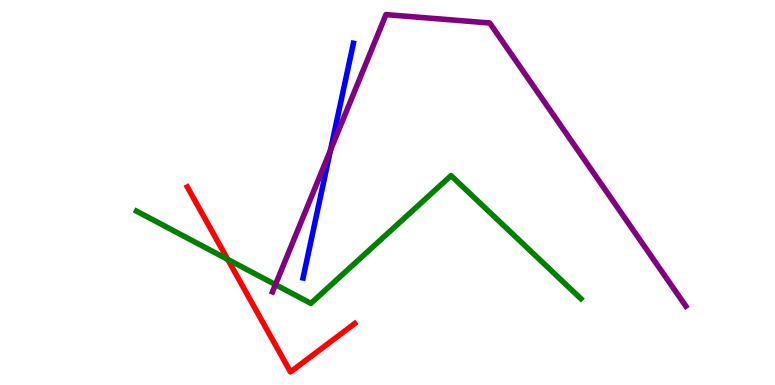[{'lines': ['blue', 'red'], 'intersections': []}, {'lines': ['green', 'red'], 'intersections': [{'x': 2.94, 'y': 3.26}]}, {'lines': ['purple', 'red'], 'intersections': []}, {'lines': ['blue', 'green'], 'intersections': []}, {'lines': ['blue', 'purple'], 'intersections': [{'x': 4.26, 'y': 6.1}]}, {'lines': ['green', 'purple'], 'intersections': [{'x': 3.55, 'y': 2.61}]}]